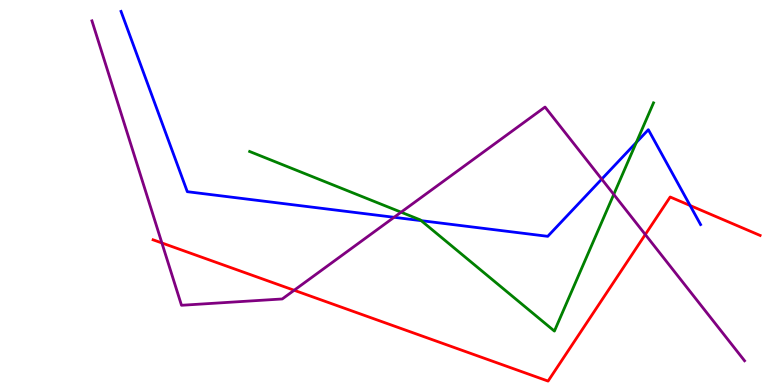[{'lines': ['blue', 'red'], 'intersections': [{'x': 8.9, 'y': 4.66}]}, {'lines': ['green', 'red'], 'intersections': []}, {'lines': ['purple', 'red'], 'intersections': [{'x': 2.09, 'y': 3.69}, {'x': 3.8, 'y': 2.46}, {'x': 8.33, 'y': 3.91}]}, {'lines': ['blue', 'green'], 'intersections': [{'x': 5.43, 'y': 4.27}, {'x': 8.21, 'y': 6.3}]}, {'lines': ['blue', 'purple'], 'intersections': [{'x': 5.08, 'y': 4.36}, {'x': 7.76, 'y': 5.35}]}, {'lines': ['green', 'purple'], 'intersections': [{'x': 5.18, 'y': 4.49}, {'x': 7.92, 'y': 4.95}]}]